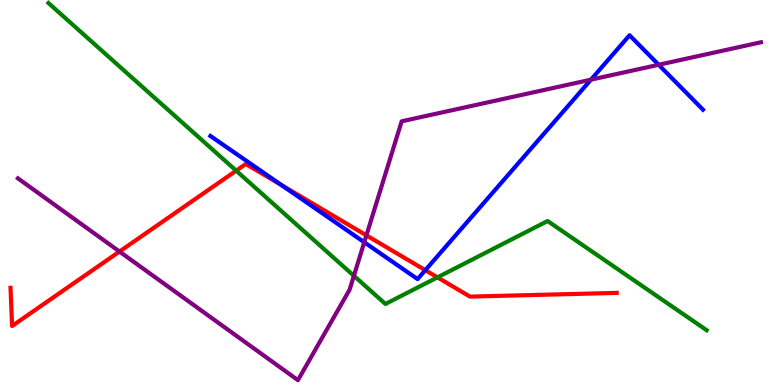[{'lines': ['blue', 'red'], 'intersections': [{'x': 3.64, 'y': 5.19}, {'x': 5.49, 'y': 2.98}]}, {'lines': ['green', 'red'], 'intersections': [{'x': 3.05, 'y': 5.57}, {'x': 5.64, 'y': 2.8}]}, {'lines': ['purple', 'red'], 'intersections': [{'x': 1.54, 'y': 3.47}, {'x': 4.73, 'y': 3.89}]}, {'lines': ['blue', 'green'], 'intersections': []}, {'lines': ['blue', 'purple'], 'intersections': [{'x': 4.7, 'y': 3.71}, {'x': 7.63, 'y': 7.93}, {'x': 8.5, 'y': 8.32}]}, {'lines': ['green', 'purple'], 'intersections': [{'x': 4.57, 'y': 2.84}]}]